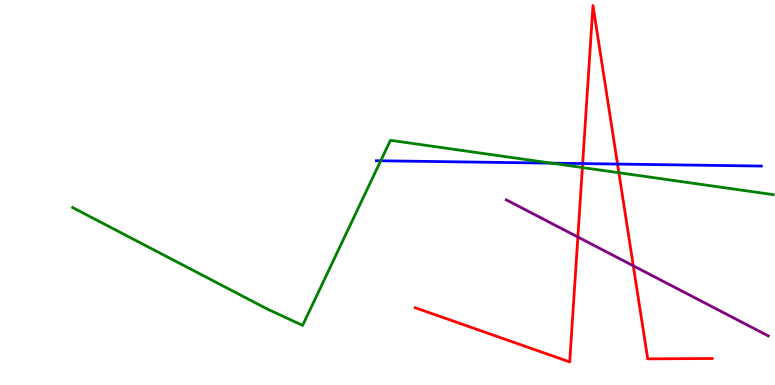[{'lines': ['blue', 'red'], 'intersections': [{'x': 7.52, 'y': 5.75}, {'x': 7.97, 'y': 5.74}]}, {'lines': ['green', 'red'], 'intersections': [{'x': 7.51, 'y': 5.65}, {'x': 7.99, 'y': 5.51}]}, {'lines': ['purple', 'red'], 'intersections': [{'x': 7.46, 'y': 3.84}, {'x': 8.17, 'y': 3.1}]}, {'lines': ['blue', 'green'], 'intersections': [{'x': 4.91, 'y': 5.82}, {'x': 7.11, 'y': 5.76}]}, {'lines': ['blue', 'purple'], 'intersections': []}, {'lines': ['green', 'purple'], 'intersections': []}]